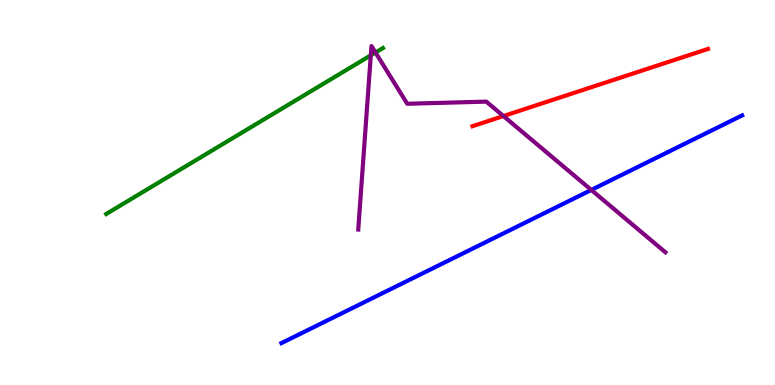[{'lines': ['blue', 'red'], 'intersections': []}, {'lines': ['green', 'red'], 'intersections': []}, {'lines': ['purple', 'red'], 'intersections': [{'x': 6.5, 'y': 6.99}]}, {'lines': ['blue', 'green'], 'intersections': []}, {'lines': ['blue', 'purple'], 'intersections': [{'x': 7.63, 'y': 5.07}]}, {'lines': ['green', 'purple'], 'intersections': [{'x': 4.78, 'y': 8.56}, {'x': 4.85, 'y': 8.64}]}]